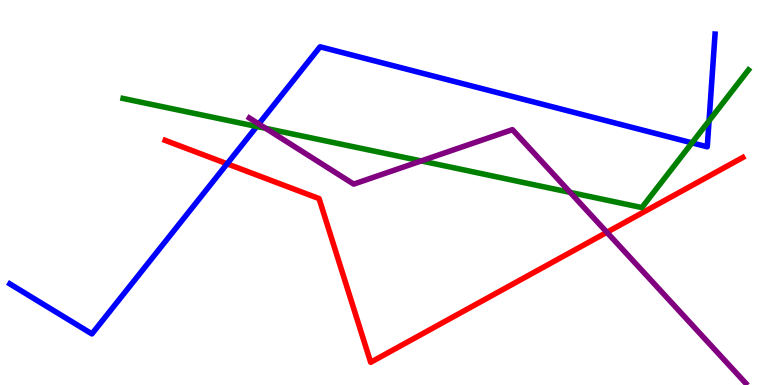[{'lines': ['blue', 'red'], 'intersections': [{'x': 2.93, 'y': 5.75}]}, {'lines': ['green', 'red'], 'intersections': []}, {'lines': ['purple', 'red'], 'intersections': [{'x': 7.83, 'y': 3.97}]}, {'lines': ['blue', 'green'], 'intersections': [{'x': 3.31, 'y': 6.71}, {'x': 8.93, 'y': 6.29}, {'x': 9.15, 'y': 6.86}]}, {'lines': ['blue', 'purple'], 'intersections': [{'x': 3.34, 'y': 6.78}]}, {'lines': ['green', 'purple'], 'intersections': [{'x': 3.43, 'y': 6.67}, {'x': 5.43, 'y': 5.82}, {'x': 7.36, 'y': 5.0}]}]